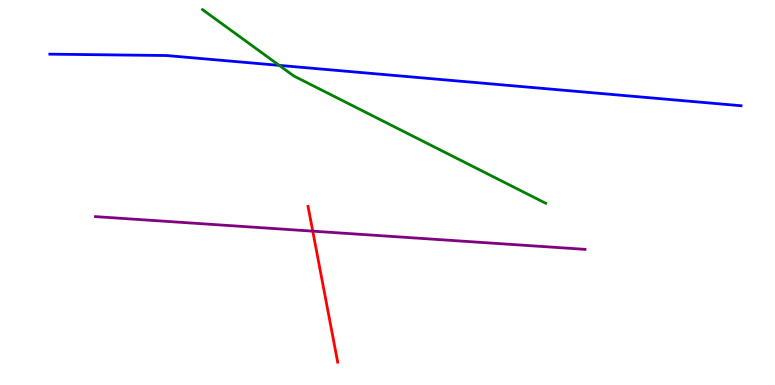[{'lines': ['blue', 'red'], 'intersections': []}, {'lines': ['green', 'red'], 'intersections': []}, {'lines': ['purple', 'red'], 'intersections': [{'x': 4.04, 'y': 4.0}]}, {'lines': ['blue', 'green'], 'intersections': [{'x': 3.6, 'y': 8.3}]}, {'lines': ['blue', 'purple'], 'intersections': []}, {'lines': ['green', 'purple'], 'intersections': []}]